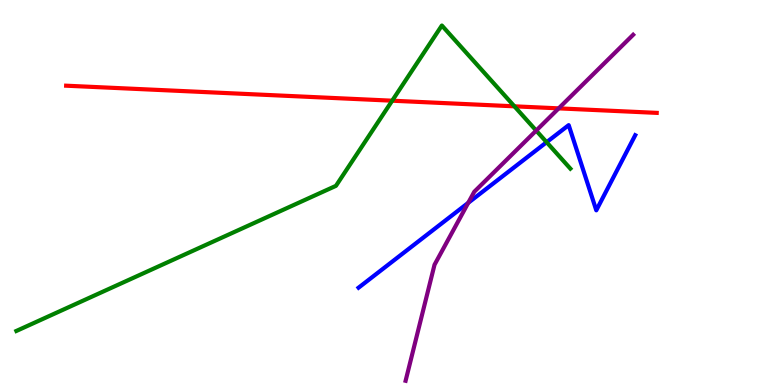[{'lines': ['blue', 'red'], 'intersections': []}, {'lines': ['green', 'red'], 'intersections': [{'x': 5.06, 'y': 7.38}, {'x': 6.64, 'y': 7.24}]}, {'lines': ['purple', 'red'], 'intersections': [{'x': 7.21, 'y': 7.19}]}, {'lines': ['blue', 'green'], 'intersections': [{'x': 7.05, 'y': 6.31}]}, {'lines': ['blue', 'purple'], 'intersections': [{'x': 6.04, 'y': 4.73}]}, {'lines': ['green', 'purple'], 'intersections': [{'x': 6.92, 'y': 6.61}]}]